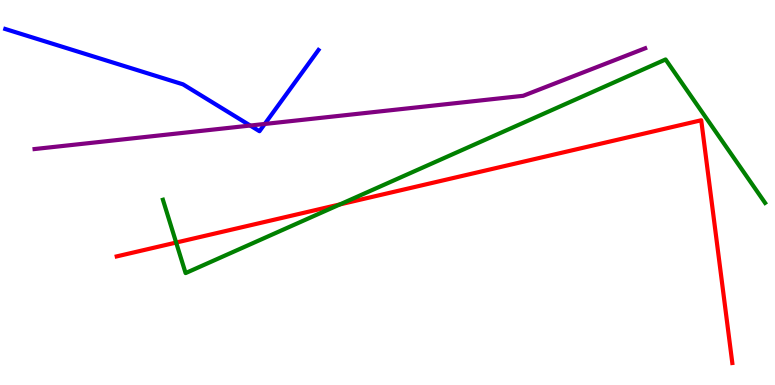[{'lines': ['blue', 'red'], 'intersections': []}, {'lines': ['green', 'red'], 'intersections': [{'x': 2.27, 'y': 3.7}, {'x': 4.39, 'y': 4.69}]}, {'lines': ['purple', 'red'], 'intersections': []}, {'lines': ['blue', 'green'], 'intersections': []}, {'lines': ['blue', 'purple'], 'intersections': [{'x': 3.23, 'y': 6.74}, {'x': 3.42, 'y': 6.78}]}, {'lines': ['green', 'purple'], 'intersections': []}]